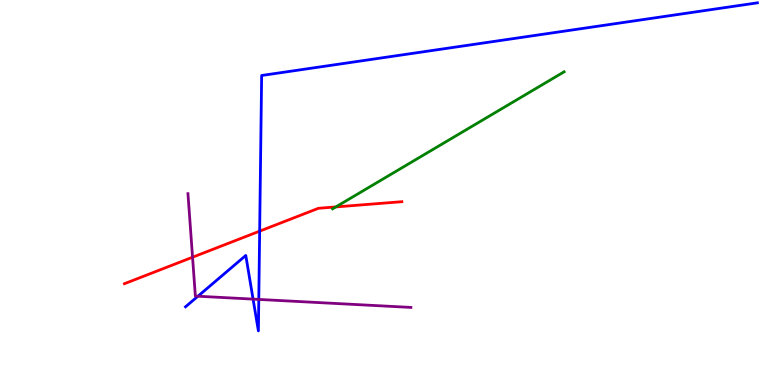[{'lines': ['blue', 'red'], 'intersections': [{'x': 3.35, 'y': 4.0}]}, {'lines': ['green', 'red'], 'intersections': [{'x': 4.33, 'y': 4.63}]}, {'lines': ['purple', 'red'], 'intersections': [{'x': 2.48, 'y': 3.32}]}, {'lines': ['blue', 'green'], 'intersections': []}, {'lines': ['blue', 'purple'], 'intersections': [{'x': 2.55, 'y': 2.31}, {'x': 3.27, 'y': 2.23}, {'x': 3.34, 'y': 2.22}]}, {'lines': ['green', 'purple'], 'intersections': []}]